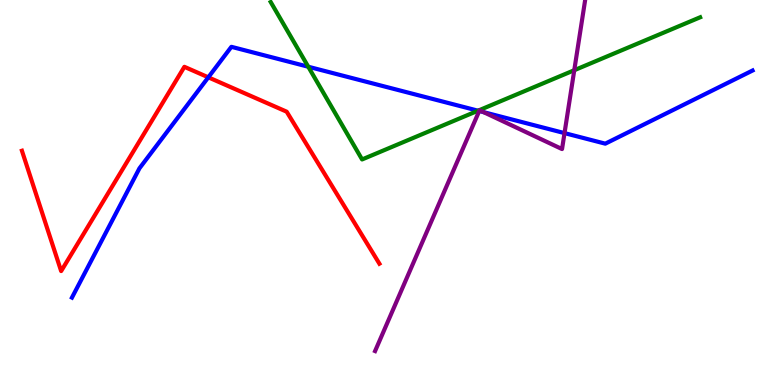[{'lines': ['blue', 'red'], 'intersections': [{'x': 2.69, 'y': 7.99}]}, {'lines': ['green', 'red'], 'intersections': []}, {'lines': ['purple', 'red'], 'intersections': []}, {'lines': ['blue', 'green'], 'intersections': [{'x': 3.98, 'y': 8.27}, {'x': 6.17, 'y': 7.12}]}, {'lines': ['blue', 'purple'], 'intersections': [{'x': 6.18, 'y': 7.12}, {'x': 6.24, 'y': 7.09}, {'x': 7.28, 'y': 6.54}]}, {'lines': ['green', 'purple'], 'intersections': [{'x': 7.41, 'y': 8.18}]}]